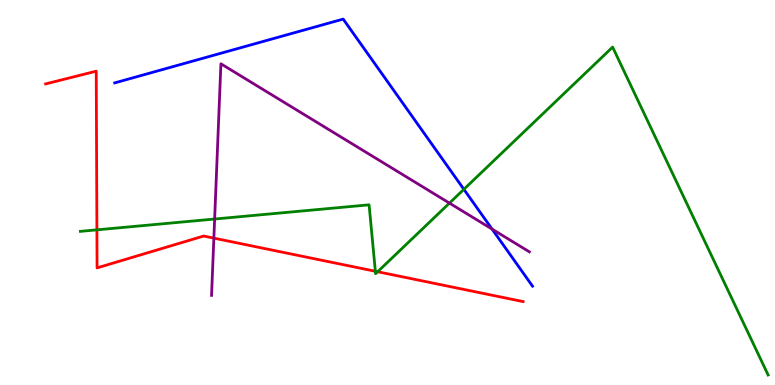[{'lines': ['blue', 'red'], 'intersections': []}, {'lines': ['green', 'red'], 'intersections': [{'x': 1.25, 'y': 4.03}, {'x': 4.84, 'y': 2.95}, {'x': 4.87, 'y': 2.94}]}, {'lines': ['purple', 'red'], 'intersections': [{'x': 2.76, 'y': 3.81}]}, {'lines': ['blue', 'green'], 'intersections': [{'x': 5.99, 'y': 5.08}]}, {'lines': ['blue', 'purple'], 'intersections': [{'x': 6.35, 'y': 4.05}]}, {'lines': ['green', 'purple'], 'intersections': [{'x': 2.77, 'y': 4.31}, {'x': 5.8, 'y': 4.72}]}]